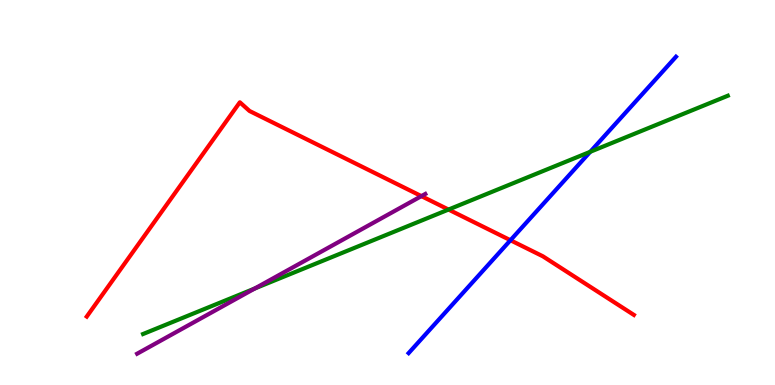[{'lines': ['blue', 'red'], 'intersections': [{'x': 6.59, 'y': 3.76}]}, {'lines': ['green', 'red'], 'intersections': [{'x': 5.79, 'y': 4.56}]}, {'lines': ['purple', 'red'], 'intersections': [{'x': 5.44, 'y': 4.91}]}, {'lines': ['blue', 'green'], 'intersections': [{'x': 7.62, 'y': 6.06}]}, {'lines': ['blue', 'purple'], 'intersections': []}, {'lines': ['green', 'purple'], 'intersections': [{'x': 3.29, 'y': 2.51}]}]